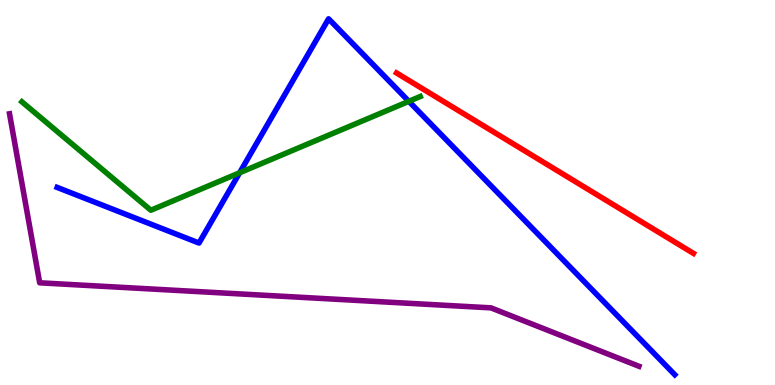[{'lines': ['blue', 'red'], 'intersections': []}, {'lines': ['green', 'red'], 'intersections': []}, {'lines': ['purple', 'red'], 'intersections': []}, {'lines': ['blue', 'green'], 'intersections': [{'x': 3.09, 'y': 5.51}, {'x': 5.28, 'y': 7.37}]}, {'lines': ['blue', 'purple'], 'intersections': []}, {'lines': ['green', 'purple'], 'intersections': []}]